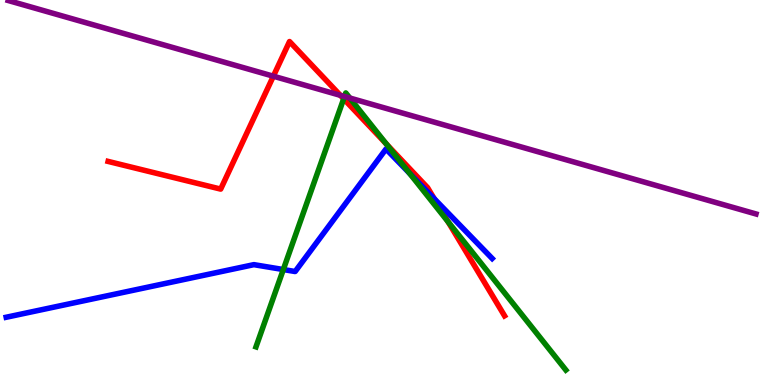[{'lines': ['blue', 'red'], 'intersections': [{'x': 5.6, 'y': 4.84}]}, {'lines': ['green', 'red'], 'intersections': [{'x': 4.43, 'y': 7.43}, {'x': 4.98, 'y': 6.26}, {'x': 5.78, 'y': 4.24}]}, {'lines': ['purple', 'red'], 'intersections': [{'x': 3.53, 'y': 8.02}, {'x': 4.39, 'y': 7.52}]}, {'lines': ['blue', 'green'], 'intersections': [{'x': 3.66, 'y': 3.0}, {'x': 5.29, 'y': 5.49}]}, {'lines': ['blue', 'purple'], 'intersections': []}, {'lines': ['green', 'purple'], 'intersections': [{'x': 4.45, 'y': 7.49}, {'x': 4.51, 'y': 7.45}]}]